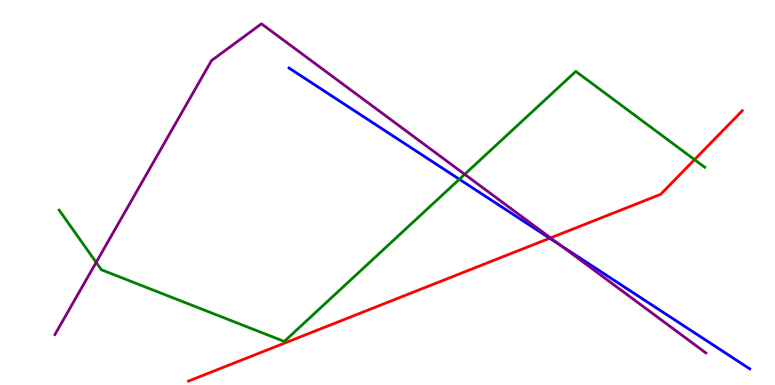[{'lines': ['blue', 'red'], 'intersections': [{'x': 7.09, 'y': 3.81}]}, {'lines': ['green', 'red'], 'intersections': [{'x': 8.96, 'y': 5.85}]}, {'lines': ['purple', 'red'], 'intersections': [{'x': 7.1, 'y': 3.82}]}, {'lines': ['blue', 'green'], 'intersections': [{'x': 5.93, 'y': 5.34}]}, {'lines': ['blue', 'purple'], 'intersections': [{'x': 7.23, 'y': 3.63}]}, {'lines': ['green', 'purple'], 'intersections': [{'x': 1.24, 'y': 3.18}, {'x': 6.0, 'y': 5.47}]}]